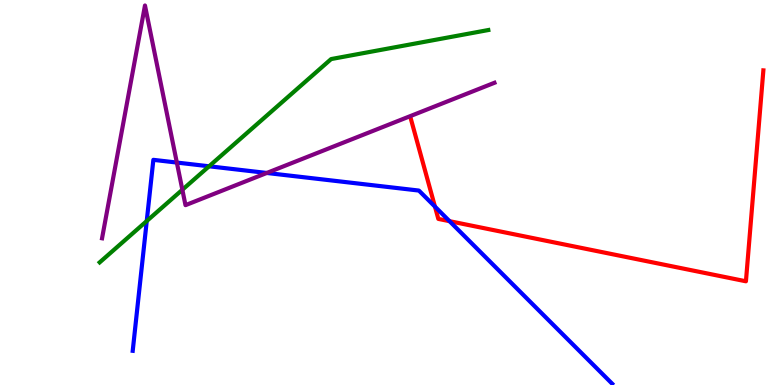[{'lines': ['blue', 'red'], 'intersections': [{'x': 5.61, 'y': 4.63}, {'x': 5.8, 'y': 4.26}]}, {'lines': ['green', 'red'], 'intersections': []}, {'lines': ['purple', 'red'], 'intersections': []}, {'lines': ['blue', 'green'], 'intersections': [{'x': 1.89, 'y': 4.26}, {'x': 2.7, 'y': 5.68}]}, {'lines': ['blue', 'purple'], 'intersections': [{'x': 2.28, 'y': 5.78}, {'x': 3.44, 'y': 5.51}]}, {'lines': ['green', 'purple'], 'intersections': [{'x': 2.35, 'y': 5.07}]}]